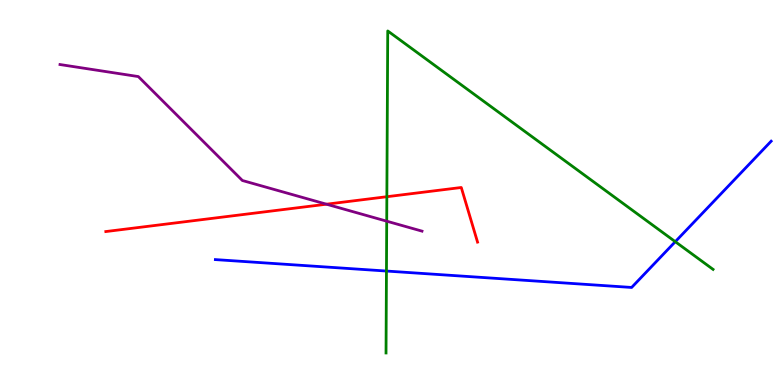[{'lines': ['blue', 'red'], 'intersections': []}, {'lines': ['green', 'red'], 'intersections': [{'x': 4.99, 'y': 4.89}]}, {'lines': ['purple', 'red'], 'intersections': [{'x': 4.21, 'y': 4.7}]}, {'lines': ['blue', 'green'], 'intersections': [{'x': 4.99, 'y': 2.96}, {'x': 8.71, 'y': 3.72}]}, {'lines': ['blue', 'purple'], 'intersections': []}, {'lines': ['green', 'purple'], 'intersections': [{'x': 4.99, 'y': 4.25}]}]